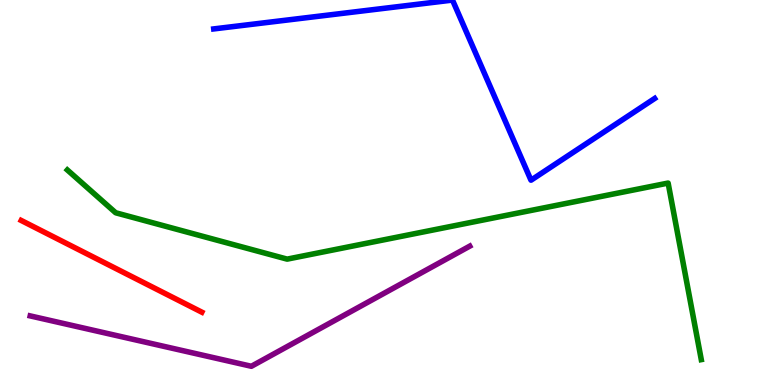[{'lines': ['blue', 'red'], 'intersections': []}, {'lines': ['green', 'red'], 'intersections': []}, {'lines': ['purple', 'red'], 'intersections': []}, {'lines': ['blue', 'green'], 'intersections': []}, {'lines': ['blue', 'purple'], 'intersections': []}, {'lines': ['green', 'purple'], 'intersections': []}]